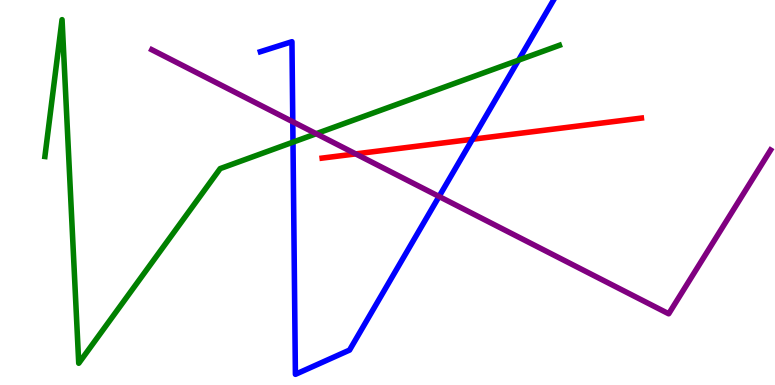[{'lines': ['blue', 'red'], 'intersections': [{'x': 6.1, 'y': 6.38}]}, {'lines': ['green', 'red'], 'intersections': []}, {'lines': ['purple', 'red'], 'intersections': [{'x': 4.59, 'y': 6.0}]}, {'lines': ['blue', 'green'], 'intersections': [{'x': 3.78, 'y': 6.31}, {'x': 6.69, 'y': 8.44}]}, {'lines': ['blue', 'purple'], 'intersections': [{'x': 3.78, 'y': 6.84}, {'x': 5.67, 'y': 4.9}]}, {'lines': ['green', 'purple'], 'intersections': [{'x': 4.08, 'y': 6.53}]}]